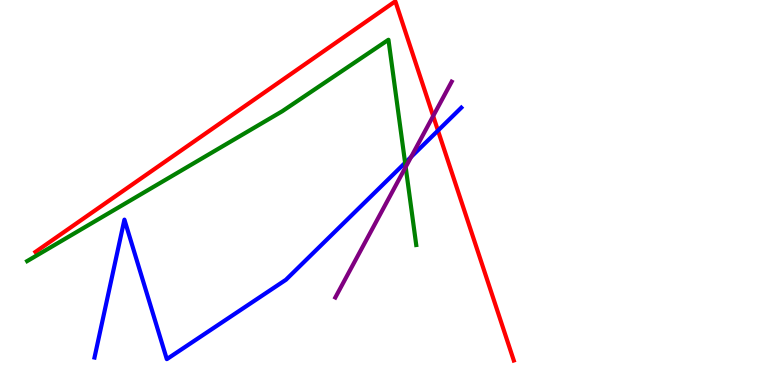[{'lines': ['blue', 'red'], 'intersections': [{'x': 5.65, 'y': 6.61}]}, {'lines': ['green', 'red'], 'intersections': []}, {'lines': ['purple', 'red'], 'intersections': [{'x': 5.59, 'y': 6.99}]}, {'lines': ['blue', 'green'], 'intersections': [{'x': 5.23, 'y': 5.77}]}, {'lines': ['blue', 'purple'], 'intersections': [{'x': 5.3, 'y': 5.92}]}, {'lines': ['green', 'purple'], 'intersections': [{'x': 5.23, 'y': 5.66}]}]